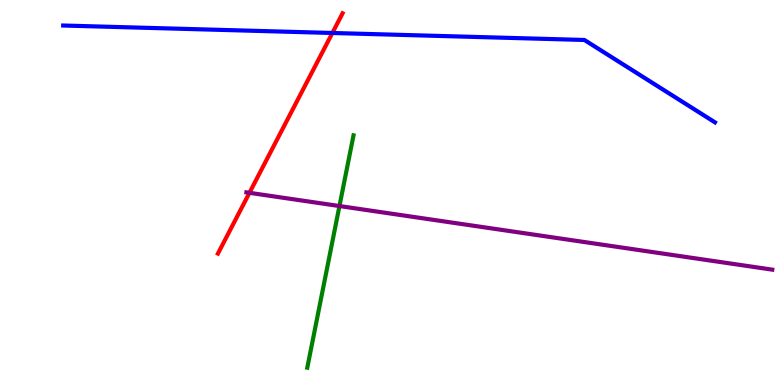[{'lines': ['blue', 'red'], 'intersections': [{'x': 4.29, 'y': 9.14}]}, {'lines': ['green', 'red'], 'intersections': []}, {'lines': ['purple', 'red'], 'intersections': [{'x': 3.22, 'y': 4.99}]}, {'lines': ['blue', 'green'], 'intersections': []}, {'lines': ['blue', 'purple'], 'intersections': []}, {'lines': ['green', 'purple'], 'intersections': [{'x': 4.38, 'y': 4.65}]}]